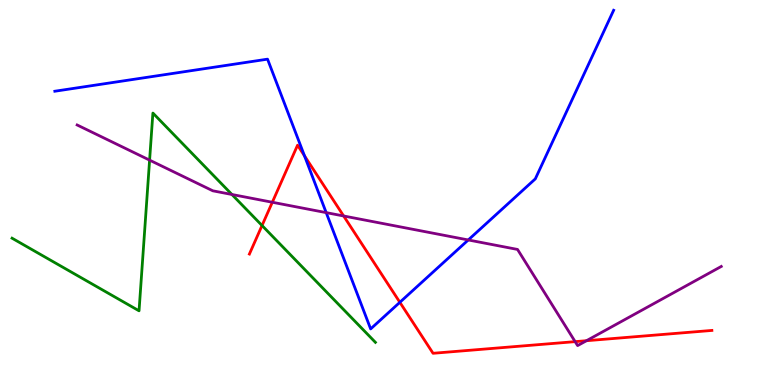[{'lines': ['blue', 'red'], 'intersections': [{'x': 3.93, 'y': 5.95}, {'x': 5.16, 'y': 2.15}]}, {'lines': ['green', 'red'], 'intersections': [{'x': 3.38, 'y': 4.14}]}, {'lines': ['purple', 'red'], 'intersections': [{'x': 3.51, 'y': 4.75}, {'x': 4.43, 'y': 4.39}, {'x': 7.42, 'y': 1.13}, {'x': 7.57, 'y': 1.15}]}, {'lines': ['blue', 'green'], 'intersections': []}, {'lines': ['blue', 'purple'], 'intersections': [{'x': 4.21, 'y': 4.48}, {'x': 6.04, 'y': 3.77}]}, {'lines': ['green', 'purple'], 'intersections': [{'x': 1.93, 'y': 5.84}, {'x': 2.99, 'y': 4.95}]}]